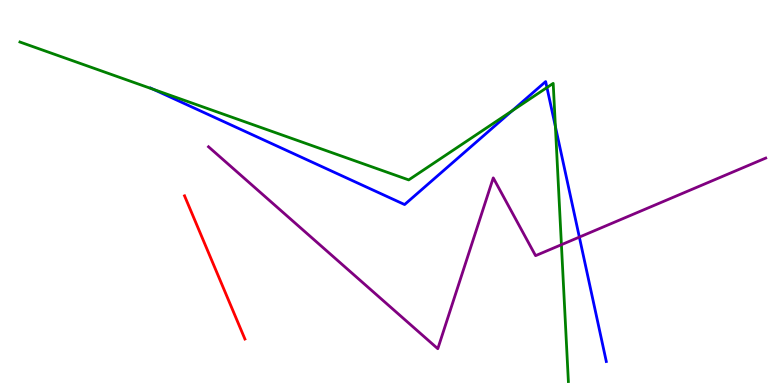[{'lines': ['blue', 'red'], 'intersections': []}, {'lines': ['green', 'red'], 'intersections': []}, {'lines': ['purple', 'red'], 'intersections': []}, {'lines': ['blue', 'green'], 'intersections': [{'x': 1.98, 'y': 7.68}, {'x': 6.61, 'y': 7.12}, {'x': 7.06, 'y': 7.73}, {'x': 7.17, 'y': 6.71}]}, {'lines': ['blue', 'purple'], 'intersections': [{'x': 7.48, 'y': 3.84}]}, {'lines': ['green', 'purple'], 'intersections': [{'x': 7.24, 'y': 3.64}]}]